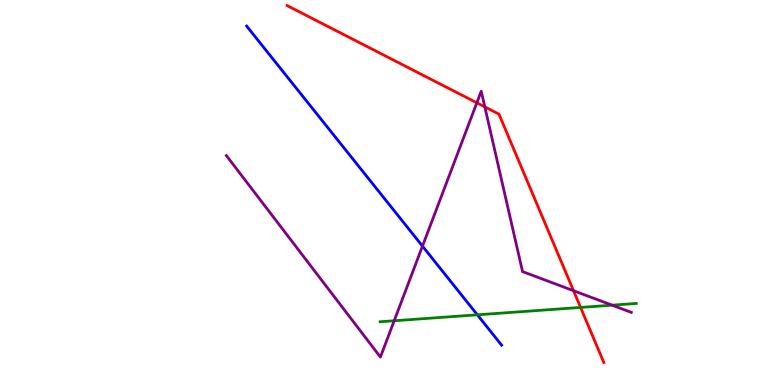[{'lines': ['blue', 'red'], 'intersections': []}, {'lines': ['green', 'red'], 'intersections': [{'x': 7.49, 'y': 2.01}]}, {'lines': ['purple', 'red'], 'intersections': [{'x': 6.15, 'y': 7.33}, {'x': 6.26, 'y': 7.22}, {'x': 7.4, 'y': 2.45}]}, {'lines': ['blue', 'green'], 'intersections': [{'x': 6.16, 'y': 1.82}]}, {'lines': ['blue', 'purple'], 'intersections': [{'x': 5.45, 'y': 3.61}]}, {'lines': ['green', 'purple'], 'intersections': [{'x': 5.09, 'y': 1.67}, {'x': 7.9, 'y': 2.07}]}]